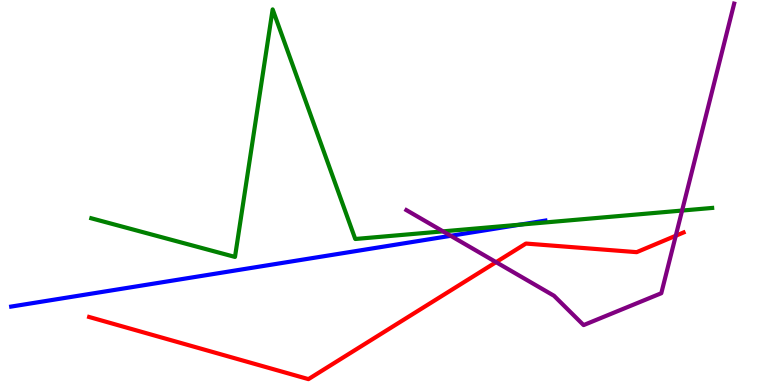[{'lines': ['blue', 'red'], 'intersections': []}, {'lines': ['green', 'red'], 'intersections': []}, {'lines': ['purple', 'red'], 'intersections': [{'x': 6.4, 'y': 3.19}, {'x': 8.72, 'y': 3.88}]}, {'lines': ['blue', 'green'], 'intersections': [{'x': 6.71, 'y': 4.16}]}, {'lines': ['blue', 'purple'], 'intersections': [{'x': 5.82, 'y': 3.87}]}, {'lines': ['green', 'purple'], 'intersections': [{'x': 5.72, 'y': 3.99}, {'x': 8.8, 'y': 4.53}]}]